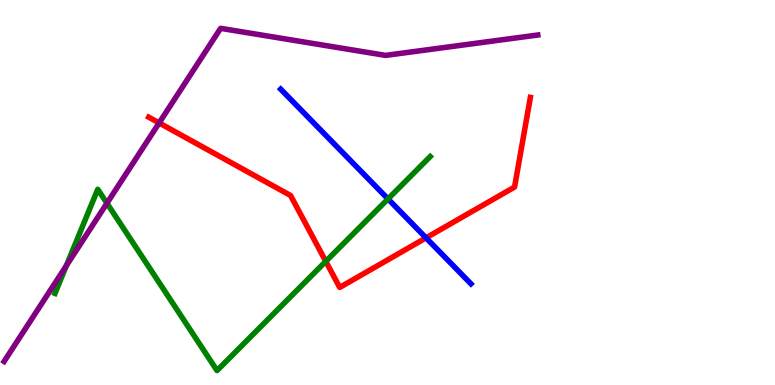[{'lines': ['blue', 'red'], 'intersections': [{'x': 5.5, 'y': 3.82}]}, {'lines': ['green', 'red'], 'intersections': [{'x': 4.2, 'y': 3.21}]}, {'lines': ['purple', 'red'], 'intersections': [{'x': 2.05, 'y': 6.81}]}, {'lines': ['blue', 'green'], 'intersections': [{'x': 5.01, 'y': 4.83}]}, {'lines': ['blue', 'purple'], 'intersections': []}, {'lines': ['green', 'purple'], 'intersections': [{'x': 0.857, 'y': 3.1}, {'x': 1.38, 'y': 4.72}]}]